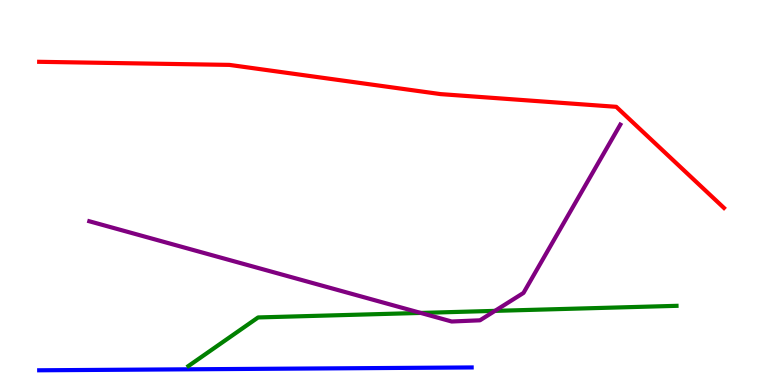[{'lines': ['blue', 'red'], 'intersections': []}, {'lines': ['green', 'red'], 'intersections': []}, {'lines': ['purple', 'red'], 'intersections': []}, {'lines': ['blue', 'green'], 'intersections': []}, {'lines': ['blue', 'purple'], 'intersections': []}, {'lines': ['green', 'purple'], 'intersections': [{'x': 5.43, 'y': 1.87}, {'x': 6.39, 'y': 1.93}]}]